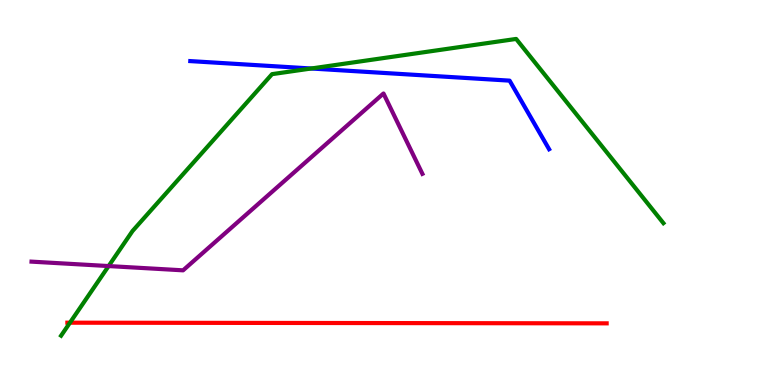[{'lines': ['blue', 'red'], 'intersections': []}, {'lines': ['green', 'red'], 'intersections': [{'x': 0.903, 'y': 1.62}]}, {'lines': ['purple', 'red'], 'intersections': []}, {'lines': ['blue', 'green'], 'intersections': [{'x': 4.02, 'y': 8.22}]}, {'lines': ['blue', 'purple'], 'intersections': []}, {'lines': ['green', 'purple'], 'intersections': [{'x': 1.4, 'y': 3.09}]}]